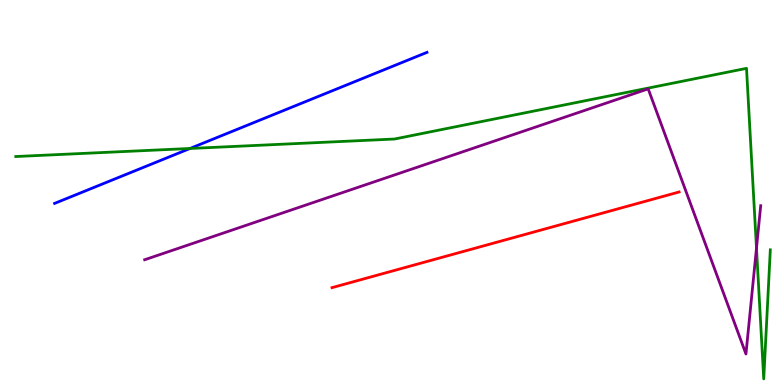[{'lines': ['blue', 'red'], 'intersections': []}, {'lines': ['green', 'red'], 'intersections': []}, {'lines': ['purple', 'red'], 'intersections': []}, {'lines': ['blue', 'green'], 'intersections': [{'x': 2.45, 'y': 6.14}]}, {'lines': ['blue', 'purple'], 'intersections': []}, {'lines': ['green', 'purple'], 'intersections': [{'x': 9.76, 'y': 3.56}]}]